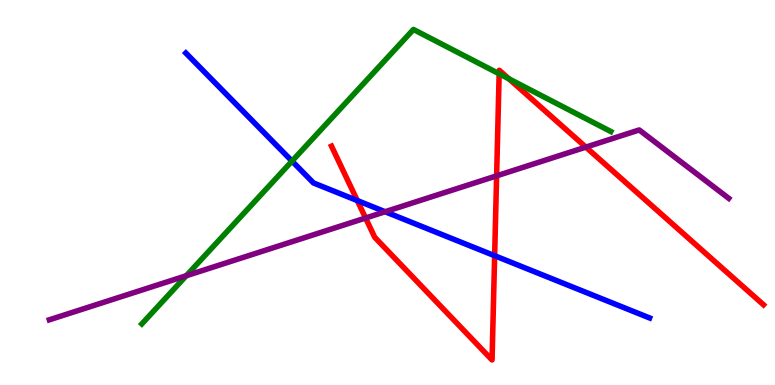[{'lines': ['blue', 'red'], 'intersections': [{'x': 4.61, 'y': 4.79}, {'x': 6.38, 'y': 3.36}]}, {'lines': ['green', 'red'], 'intersections': [{'x': 6.44, 'y': 8.08}, {'x': 6.57, 'y': 7.95}]}, {'lines': ['purple', 'red'], 'intersections': [{'x': 4.72, 'y': 4.34}, {'x': 6.41, 'y': 5.43}, {'x': 7.56, 'y': 6.18}]}, {'lines': ['blue', 'green'], 'intersections': [{'x': 3.77, 'y': 5.82}]}, {'lines': ['blue', 'purple'], 'intersections': [{'x': 4.97, 'y': 4.5}]}, {'lines': ['green', 'purple'], 'intersections': [{'x': 2.4, 'y': 2.84}]}]